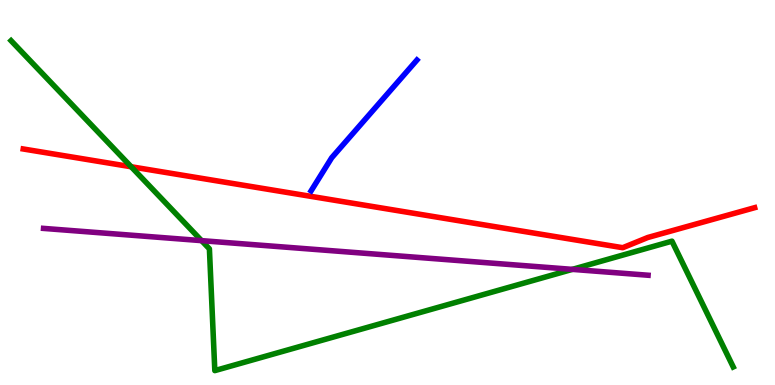[{'lines': ['blue', 'red'], 'intersections': []}, {'lines': ['green', 'red'], 'intersections': [{'x': 1.69, 'y': 5.67}]}, {'lines': ['purple', 'red'], 'intersections': []}, {'lines': ['blue', 'green'], 'intersections': []}, {'lines': ['blue', 'purple'], 'intersections': []}, {'lines': ['green', 'purple'], 'intersections': [{'x': 2.6, 'y': 3.75}, {'x': 7.39, 'y': 3.0}]}]